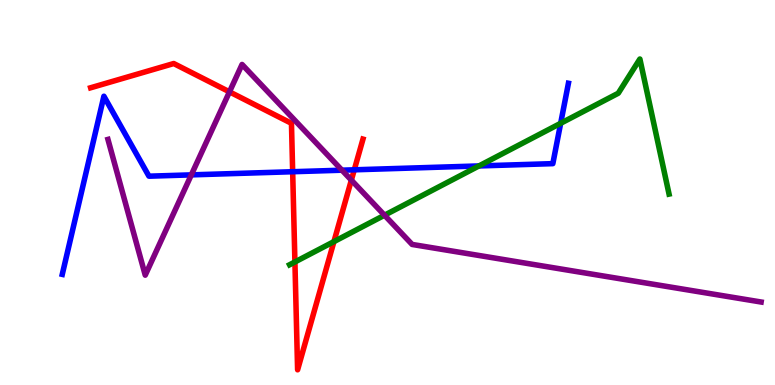[{'lines': ['blue', 'red'], 'intersections': [{'x': 3.78, 'y': 5.54}, {'x': 4.57, 'y': 5.59}]}, {'lines': ['green', 'red'], 'intersections': [{'x': 3.81, 'y': 3.2}, {'x': 4.31, 'y': 3.72}]}, {'lines': ['purple', 'red'], 'intersections': [{'x': 2.96, 'y': 7.61}, {'x': 4.53, 'y': 5.32}]}, {'lines': ['blue', 'green'], 'intersections': [{'x': 6.18, 'y': 5.69}, {'x': 7.23, 'y': 6.8}]}, {'lines': ['blue', 'purple'], 'intersections': [{'x': 2.47, 'y': 5.46}, {'x': 4.41, 'y': 5.58}]}, {'lines': ['green', 'purple'], 'intersections': [{'x': 4.96, 'y': 4.41}]}]